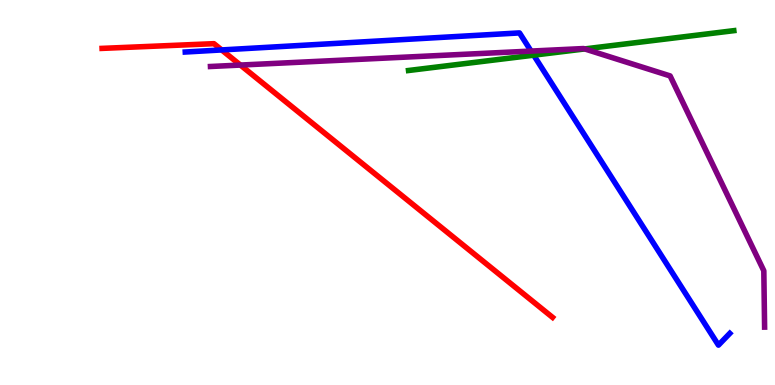[{'lines': ['blue', 'red'], 'intersections': [{'x': 2.86, 'y': 8.7}]}, {'lines': ['green', 'red'], 'intersections': []}, {'lines': ['purple', 'red'], 'intersections': [{'x': 3.1, 'y': 8.31}]}, {'lines': ['blue', 'green'], 'intersections': [{'x': 6.89, 'y': 8.57}]}, {'lines': ['blue', 'purple'], 'intersections': [{'x': 6.85, 'y': 8.67}]}, {'lines': ['green', 'purple'], 'intersections': [{'x': 7.54, 'y': 8.73}]}]